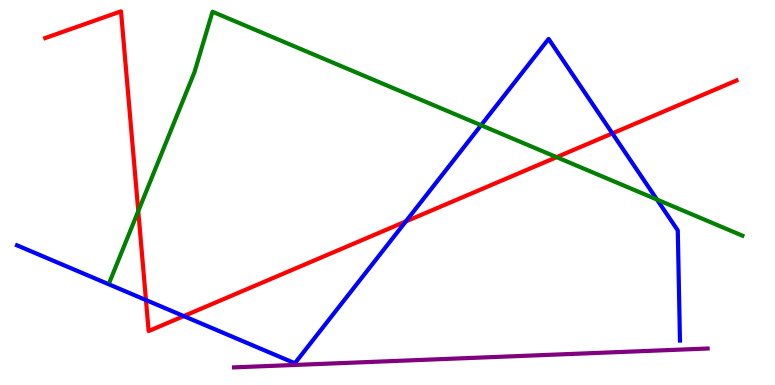[{'lines': ['blue', 'red'], 'intersections': [{'x': 1.88, 'y': 2.21}, {'x': 2.37, 'y': 1.79}, {'x': 5.24, 'y': 4.25}, {'x': 7.9, 'y': 6.53}]}, {'lines': ['green', 'red'], 'intersections': [{'x': 1.78, 'y': 4.52}, {'x': 7.18, 'y': 5.92}]}, {'lines': ['purple', 'red'], 'intersections': []}, {'lines': ['blue', 'green'], 'intersections': [{'x': 6.21, 'y': 6.75}, {'x': 8.48, 'y': 4.82}]}, {'lines': ['blue', 'purple'], 'intersections': []}, {'lines': ['green', 'purple'], 'intersections': []}]